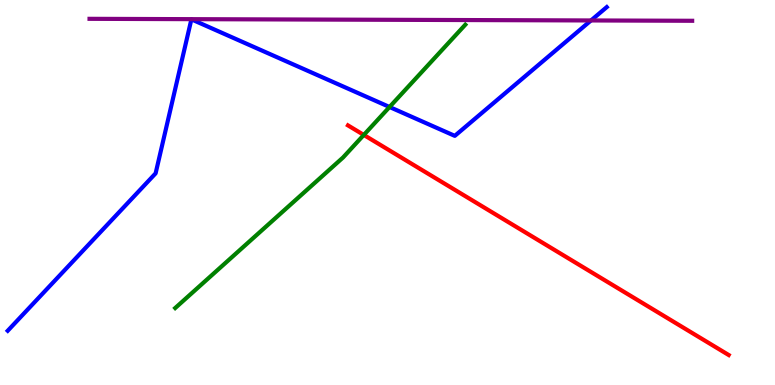[{'lines': ['blue', 'red'], 'intersections': []}, {'lines': ['green', 'red'], 'intersections': [{'x': 4.69, 'y': 6.5}]}, {'lines': ['purple', 'red'], 'intersections': []}, {'lines': ['blue', 'green'], 'intersections': [{'x': 5.03, 'y': 7.22}]}, {'lines': ['blue', 'purple'], 'intersections': [{'x': 7.63, 'y': 9.47}]}, {'lines': ['green', 'purple'], 'intersections': []}]